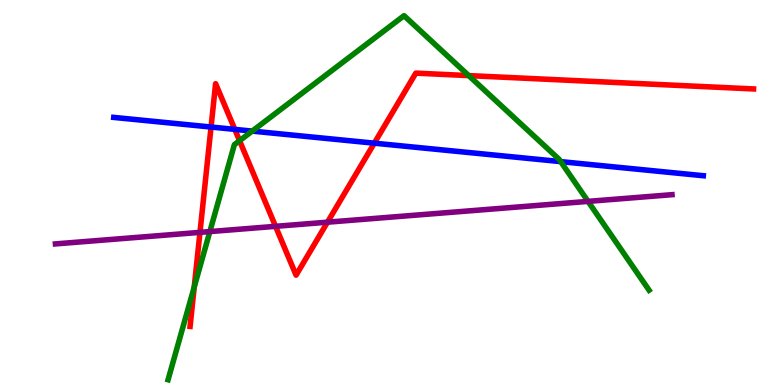[{'lines': ['blue', 'red'], 'intersections': [{'x': 2.72, 'y': 6.7}, {'x': 3.03, 'y': 6.64}, {'x': 4.83, 'y': 6.28}]}, {'lines': ['green', 'red'], 'intersections': [{'x': 2.51, 'y': 2.55}, {'x': 3.09, 'y': 6.35}, {'x': 6.05, 'y': 8.04}]}, {'lines': ['purple', 'red'], 'intersections': [{'x': 2.58, 'y': 3.96}, {'x': 3.56, 'y': 4.12}, {'x': 4.23, 'y': 4.23}]}, {'lines': ['blue', 'green'], 'intersections': [{'x': 3.25, 'y': 6.59}, {'x': 7.23, 'y': 5.8}]}, {'lines': ['blue', 'purple'], 'intersections': []}, {'lines': ['green', 'purple'], 'intersections': [{'x': 2.71, 'y': 3.98}, {'x': 7.59, 'y': 4.77}]}]